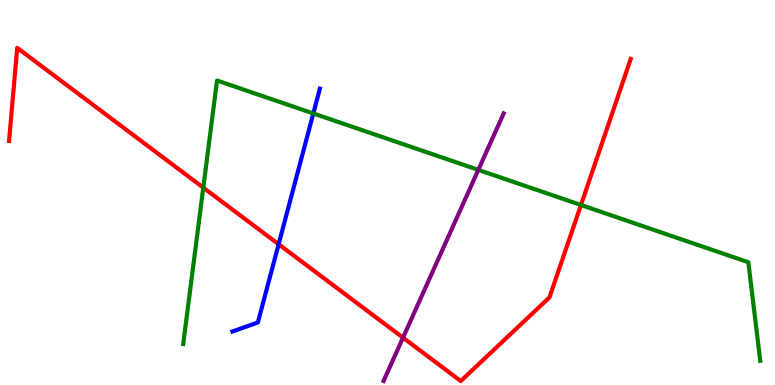[{'lines': ['blue', 'red'], 'intersections': [{'x': 3.6, 'y': 3.66}]}, {'lines': ['green', 'red'], 'intersections': [{'x': 2.62, 'y': 5.13}, {'x': 7.5, 'y': 4.68}]}, {'lines': ['purple', 'red'], 'intersections': [{'x': 5.2, 'y': 1.23}]}, {'lines': ['blue', 'green'], 'intersections': [{'x': 4.04, 'y': 7.05}]}, {'lines': ['blue', 'purple'], 'intersections': []}, {'lines': ['green', 'purple'], 'intersections': [{'x': 6.17, 'y': 5.59}]}]